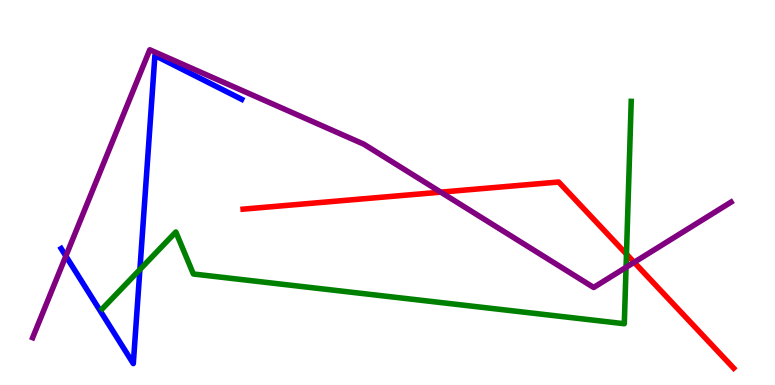[{'lines': ['blue', 'red'], 'intersections': []}, {'lines': ['green', 'red'], 'intersections': [{'x': 8.08, 'y': 3.4}]}, {'lines': ['purple', 'red'], 'intersections': [{'x': 5.69, 'y': 5.01}, {'x': 8.18, 'y': 3.19}]}, {'lines': ['blue', 'green'], 'intersections': [{'x': 1.81, 'y': 3.0}]}, {'lines': ['blue', 'purple'], 'intersections': [{'x': 0.85, 'y': 3.35}]}, {'lines': ['green', 'purple'], 'intersections': [{'x': 8.08, 'y': 3.06}]}]